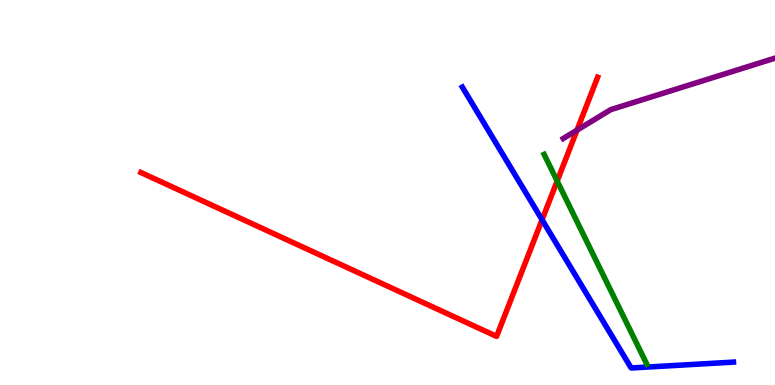[{'lines': ['blue', 'red'], 'intersections': [{'x': 6.99, 'y': 4.29}]}, {'lines': ['green', 'red'], 'intersections': [{'x': 7.19, 'y': 5.3}]}, {'lines': ['purple', 'red'], 'intersections': [{'x': 7.45, 'y': 6.62}]}, {'lines': ['blue', 'green'], 'intersections': []}, {'lines': ['blue', 'purple'], 'intersections': []}, {'lines': ['green', 'purple'], 'intersections': []}]